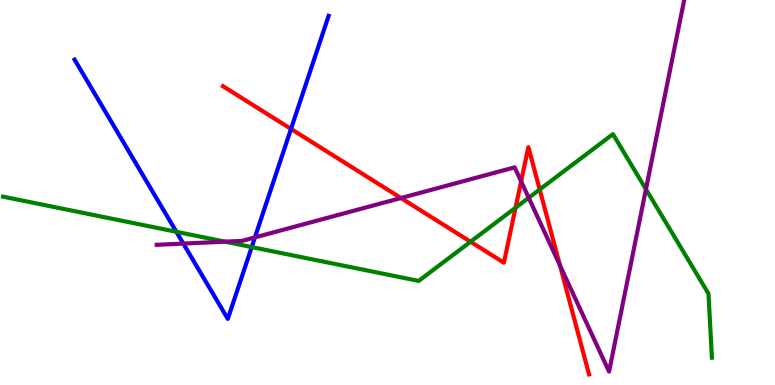[{'lines': ['blue', 'red'], 'intersections': [{'x': 3.75, 'y': 6.65}]}, {'lines': ['green', 'red'], 'intersections': [{'x': 6.07, 'y': 3.72}, {'x': 6.65, 'y': 4.6}, {'x': 6.96, 'y': 5.08}]}, {'lines': ['purple', 'red'], 'intersections': [{'x': 5.17, 'y': 4.86}, {'x': 6.72, 'y': 5.29}, {'x': 7.23, 'y': 3.11}]}, {'lines': ['blue', 'green'], 'intersections': [{'x': 2.28, 'y': 3.98}, {'x': 3.25, 'y': 3.58}]}, {'lines': ['blue', 'purple'], 'intersections': [{'x': 2.37, 'y': 3.67}, {'x': 3.29, 'y': 3.83}]}, {'lines': ['green', 'purple'], 'intersections': [{'x': 2.9, 'y': 3.72}, {'x': 6.82, 'y': 4.86}, {'x': 8.33, 'y': 5.09}]}]